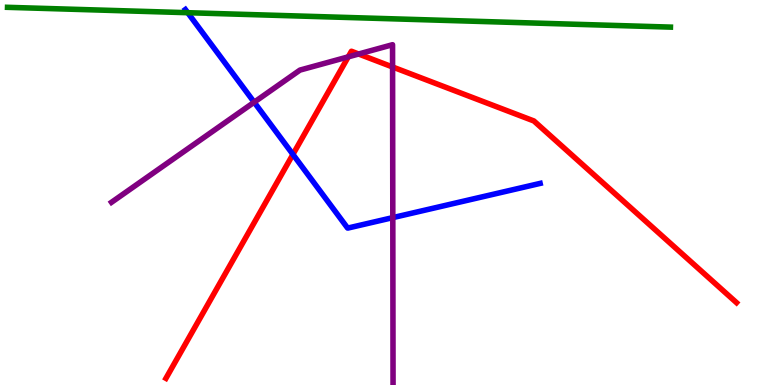[{'lines': ['blue', 'red'], 'intersections': [{'x': 3.78, 'y': 5.99}]}, {'lines': ['green', 'red'], 'intersections': []}, {'lines': ['purple', 'red'], 'intersections': [{'x': 4.49, 'y': 8.52}, {'x': 4.63, 'y': 8.6}, {'x': 5.07, 'y': 8.26}]}, {'lines': ['blue', 'green'], 'intersections': [{'x': 2.42, 'y': 9.67}]}, {'lines': ['blue', 'purple'], 'intersections': [{'x': 3.28, 'y': 7.35}, {'x': 5.07, 'y': 4.35}]}, {'lines': ['green', 'purple'], 'intersections': []}]